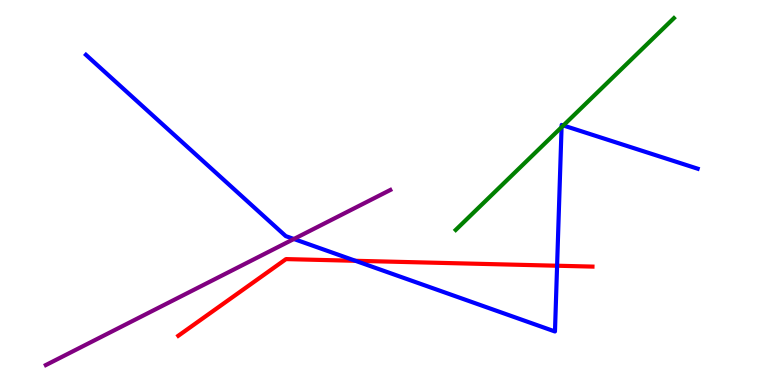[{'lines': ['blue', 'red'], 'intersections': [{'x': 4.59, 'y': 3.23}, {'x': 7.19, 'y': 3.1}]}, {'lines': ['green', 'red'], 'intersections': []}, {'lines': ['purple', 'red'], 'intersections': []}, {'lines': ['blue', 'green'], 'intersections': [{'x': 7.25, 'y': 6.7}, {'x': 7.27, 'y': 6.74}]}, {'lines': ['blue', 'purple'], 'intersections': [{'x': 3.79, 'y': 3.79}]}, {'lines': ['green', 'purple'], 'intersections': []}]